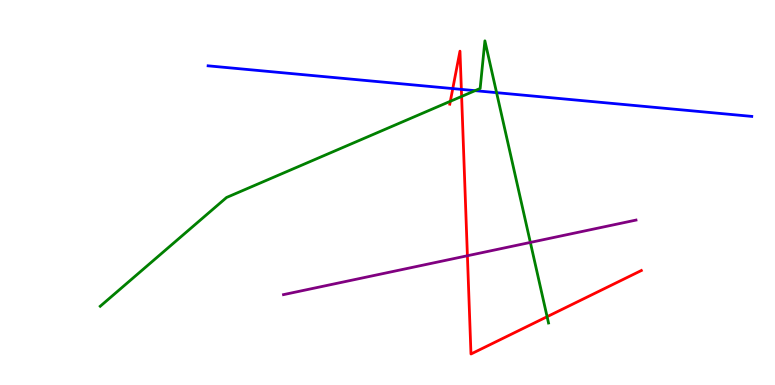[{'lines': ['blue', 'red'], 'intersections': [{'x': 5.84, 'y': 7.7}, {'x': 5.95, 'y': 7.68}]}, {'lines': ['green', 'red'], 'intersections': [{'x': 5.81, 'y': 7.37}, {'x': 5.96, 'y': 7.5}, {'x': 7.06, 'y': 1.77}]}, {'lines': ['purple', 'red'], 'intersections': [{'x': 6.03, 'y': 3.36}]}, {'lines': ['blue', 'green'], 'intersections': [{'x': 6.13, 'y': 7.65}, {'x': 6.41, 'y': 7.59}]}, {'lines': ['blue', 'purple'], 'intersections': []}, {'lines': ['green', 'purple'], 'intersections': [{'x': 6.84, 'y': 3.7}]}]